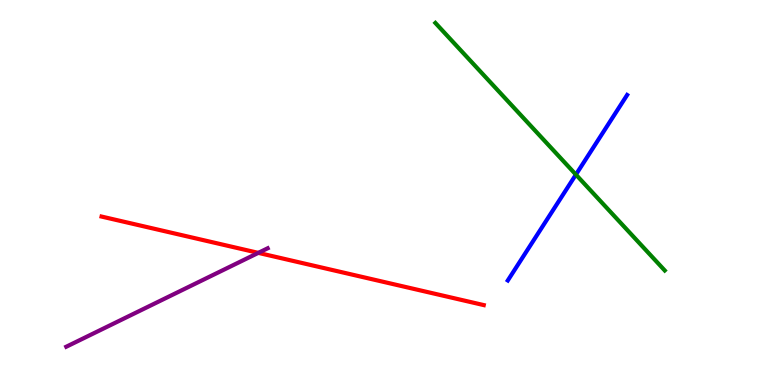[{'lines': ['blue', 'red'], 'intersections': []}, {'lines': ['green', 'red'], 'intersections': []}, {'lines': ['purple', 'red'], 'intersections': [{'x': 3.33, 'y': 3.43}]}, {'lines': ['blue', 'green'], 'intersections': [{'x': 7.43, 'y': 5.46}]}, {'lines': ['blue', 'purple'], 'intersections': []}, {'lines': ['green', 'purple'], 'intersections': []}]